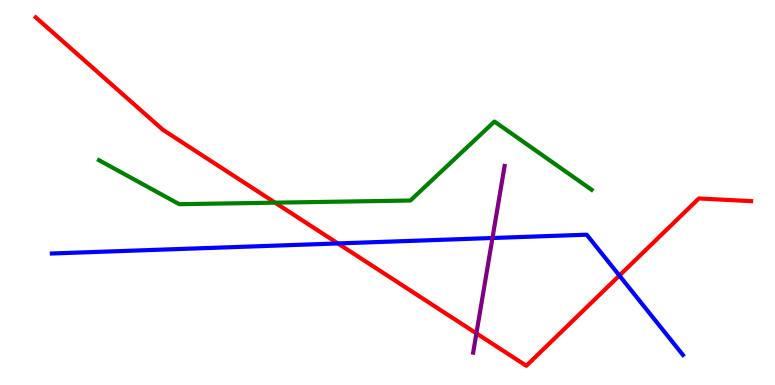[{'lines': ['blue', 'red'], 'intersections': [{'x': 4.36, 'y': 3.68}, {'x': 7.99, 'y': 2.84}]}, {'lines': ['green', 'red'], 'intersections': [{'x': 3.55, 'y': 4.74}]}, {'lines': ['purple', 'red'], 'intersections': [{'x': 6.15, 'y': 1.34}]}, {'lines': ['blue', 'green'], 'intersections': []}, {'lines': ['blue', 'purple'], 'intersections': [{'x': 6.35, 'y': 3.82}]}, {'lines': ['green', 'purple'], 'intersections': []}]